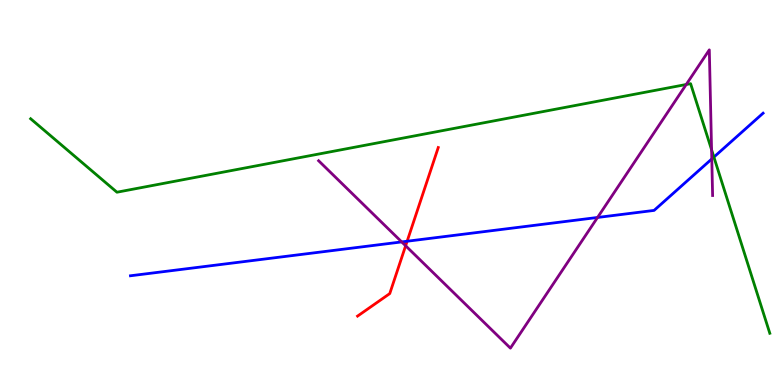[{'lines': ['blue', 'red'], 'intersections': [{'x': 5.25, 'y': 3.73}]}, {'lines': ['green', 'red'], 'intersections': []}, {'lines': ['purple', 'red'], 'intersections': [{'x': 5.23, 'y': 3.62}]}, {'lines': ['blue', 'green'], 'intersections': [{'x': 9.21, 'y': 5.92}]}, {'lines': ['blue', 'purple'], 'intersections': [{'x': 5.18, 'y': 3.72}, {'x': 7.71, 'y': 4.35}, {'x': 9.18, 'y': 5.87}]}, {'lines': ['green', 'purple'], 'intersections': [{'x': 8.85, 'y': 7.81}, {'x': 9.18, 'y': 6.11}]}]